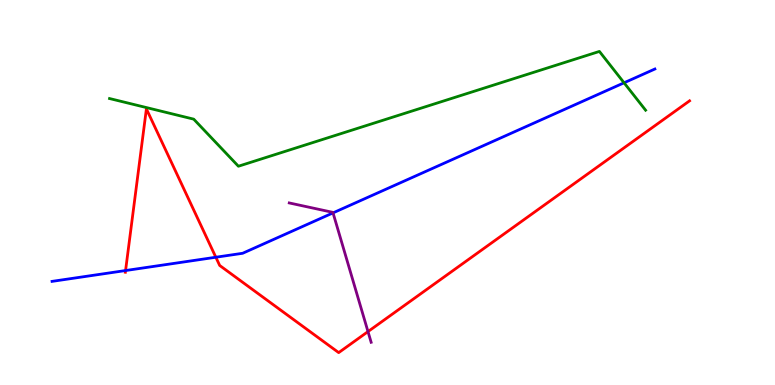[{'lines': ['blue', 'red'], 'intersections': [{'x': 1.62, 'y': 2.97}, {'x': 2.79, 'y': 3.32}]}, {'lines': ['green', 'red'], 'intersections': []}, {'lines': ['purple', 'red'], 'intersections': [{'x': 4.75, 'y': 1.39}]}, {'lines': ['blue', 'green'], 'intersections': [{'x': 8.05, 'y': 7.85}]}, {'lines': ['blue', 'purple'], 'intersections': [{'x': 4.3, 'y': 4.47}]}, {'lines': ['green', 'purple'], 'intersections': []}]